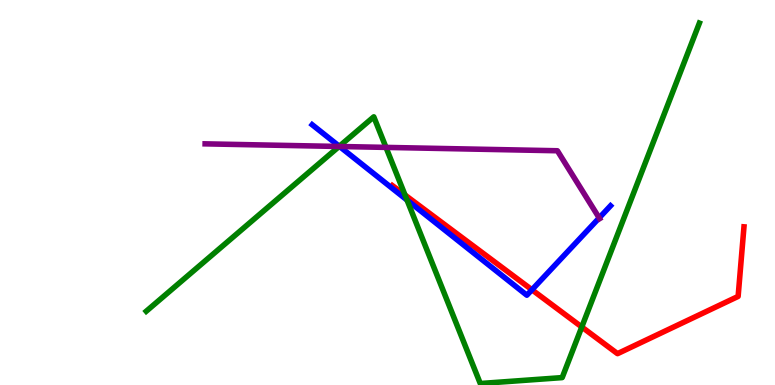[{'lines': ['blue', 'red'], 'intersections': [{'x': 6.86, 'y': 2.47}]}, {'lines': ['green', 'red'], 'intersections': [{'x': 5.23, 'y': 4.93}, {'x': 7.51, 'y': 1.51}]}, {'lines': ['purple', 'red'], 'intersections': []}, {'lines': ['blue', 'green'], 'intersections': [{'x': 4.38, 'y': 6.2}, {'x': 5.25, 'y': 4.8}]}, {'lines': ['blue', 'purple'], 'intersections': [{'x': 4.38, 'y': 6.2}, {'x': 7.73, 'y': 4.34}]}, {'lines': ['green', 'purple'], 'intersections': [{'x': 4.38, 'y': 6.2}, {'x': 4.98, 'y': 6.17}]}]